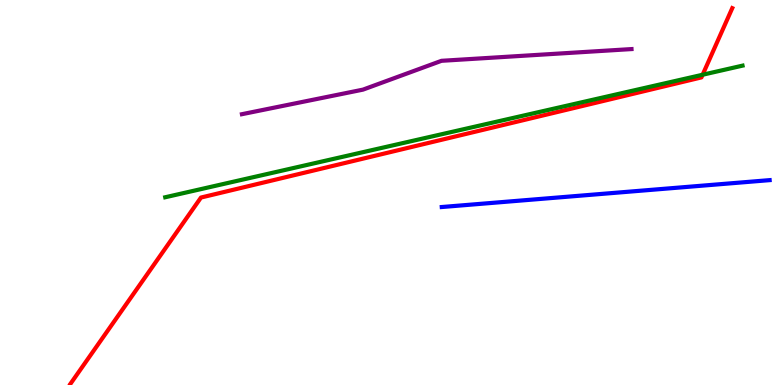[{'lines': ['blue', 'red'], 'intersections': []}, {'lines': ['green', 'red'], 'intersections': [{'x': 9.07, 'y': 8.06}]}, {'lines': ['purple', 'red'], 'intersections': []}, {'lines': ['blue', 'green'], 'intersections': []}, {'lines': ['blue', 'purple'], 'intersections': []}, {'lines': ['green', 'purple'], 'intersections': []}]